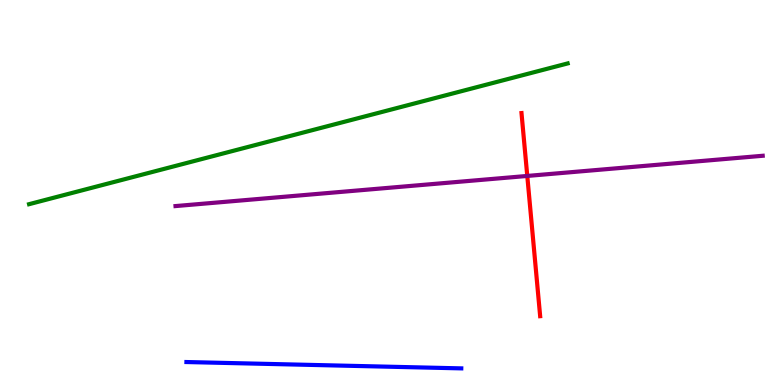[{'lines': ['blue', 'red'], 'intersections': []}, {'lines': ['green', 'red'], 'intersections': []}, {'lines': ['purple', 'red'], 'intersections': [{'x': 6.8, 'y': 5.43}]}, {'lines': ['blue', 'green'], 'intersections': []}, {'lines': ['blue', 'purple'], 'intersections': []}, {'lines': ['green', 'purple'], 'intersections': []}]